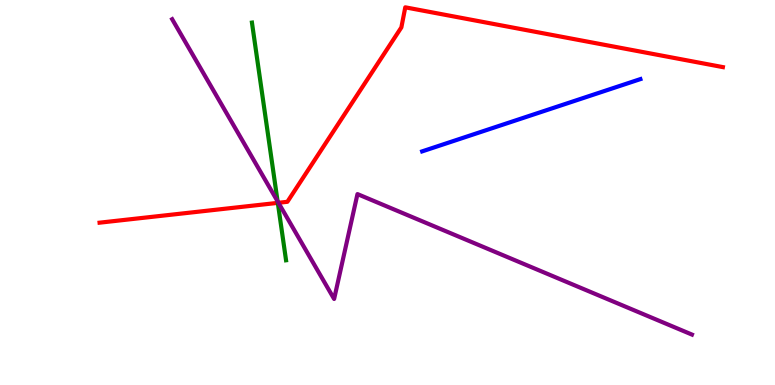[{'lines': ['blue', 'red'], 'intersections': []}, {'lines': ['green', 'red'], 'intersections': [{'x': 3.58, 'y': 4.73}]}, {'lines': ['purple', 'red'], 'intersections': [{'x': 3.59, 'y': 4.73}]}, {'lines': ['blue', 'green'], 'intersections': []}, {'lines': ['blue', 'purple'], 'intersections': []}, {'lines': ['green', 'purple'], 'intersections': [{'x': 3.58, 'y': 4.77}]}]